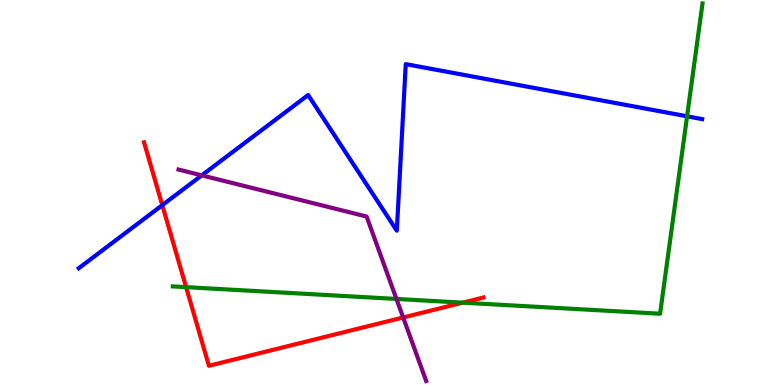[{'lines': ['blue', 'red'], 'intersections': [{'x': 2.09, 'y': 4.67}]}, {'lines': ['green', 'red'], 'intersections': [{'x': 2.4, 'y': 2.54}, {'x': 5.97, 'y': 2.14}]}, {'lines': ['purple', 'red'], 'intersections': [{'x': 5.2, 'y': 1.75}]}, {'lines': ['blue', 'green'], 'intersections': [{'x': 8.87, 'y': 6.98}]}, {'lines': ['blue', 'purple'], 'intersections': [{'x': 2.6, 'y': 5.45}]}, {'lines': ['green', 'purple'], 'intersections': [{'x': 5.12, 'y': 2.24}]}]